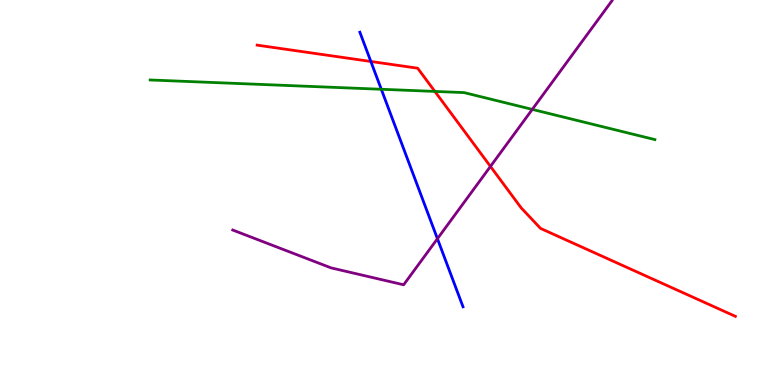[{'lines': ['blue', 'red'], 'intersections': [{'x': 4.79, 'y': 8.4}]}, {'lines': ['green', 'red'], 'intersections': [{'x': 5.61, 'y': 7.63}]}, {'lines': ['purple', 'red'], 'intersections': [{'x': 6.33, 'y': 5.68}]}, {'lines': ['blue', 'green'], 'intersections': [{'x': 4.92, 'y': 7.68}]}, {'lines': ['blue', 'purple'], 'intersections': [{'x': 5.64, 'y': 3.8}]}, {'lines': ['green', 'purple'], 'intersections': [{'x': 6.87, 'y': 7.16}]}]